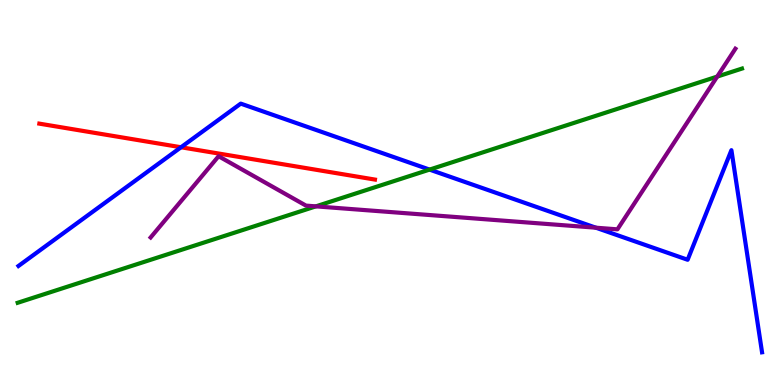[{'lines': ['blue', 'red'], 'intersections': [{'x': 2.34, 'y': 6.18}]}, {'lines': ['green', 'red'], 'intersections': []}, {'lines': ['purple', 'red'], 'intersections': []}, {'lines': ['blue', 'green'], 'intersections': [{'x': 5.54, 'y': 5.59}]}, {'lines': ['blue', 'purple'], 'intersections': [{'x': 7.69, 'y': 4.09}]}, {'lines': ['green', 'purple'], 'intersections': [{'x': 4.08, 'y': 4.64}, {'x': 9.25, 'y': 8.01}]}]